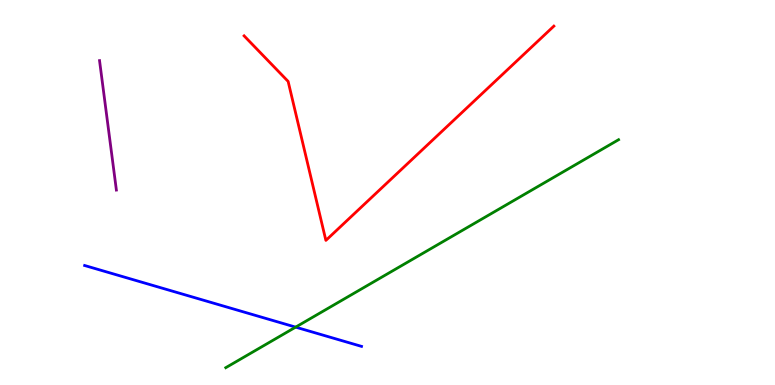[{'lines': ['blue', 'red'], 'intersections': []}, {'lines': ['green', 'red'], 'intersections': []}, {'lines': ['purple', 'red'], 'intersections': []}, {'lines': ['blue', 'green'], 'intersections': [{'x': 3.81, 'y': 1.5}]}, {'lines': ['blue', 'purple'], 'intersections': []}, {'lines': ['green', 'purple'], 'intersections': []}]